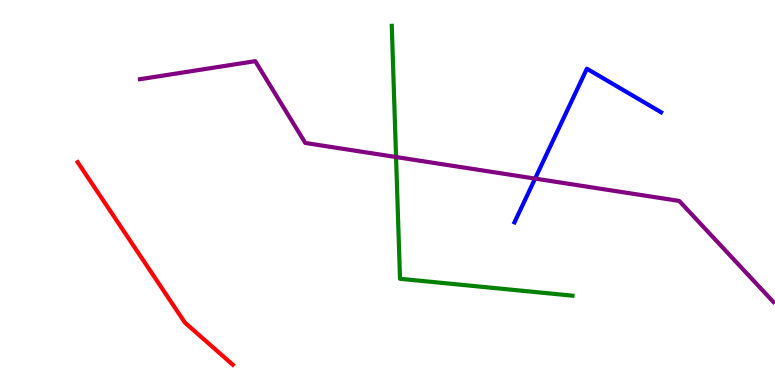[{'lines': ['blue', 'red'], 'intersections': []}, {'lines': ['green', 'red'], 'intersections': []}, {'lines': ['purple', 'red'], 'intersections': []}, {'lines': ['blue', 'green'], 'intersections': []}, {'lines': ['blue', 'purple'], 'intersections': [{'x': 6.9, 'y': 5.36}]}, {'lines': ['green', 'purple'], 'intersections': [{'x': 5.11, 'y': 5.92}]}]